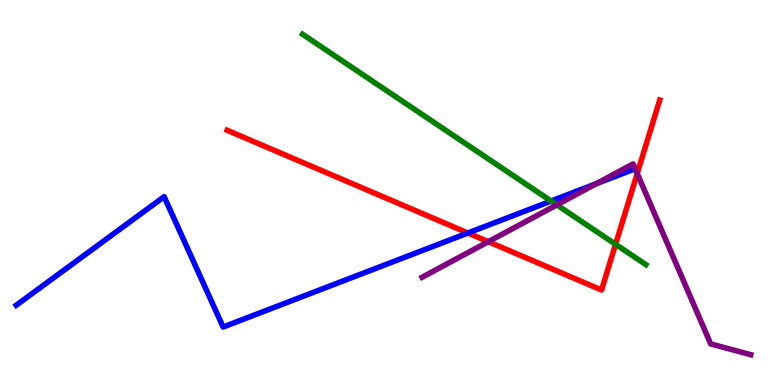[{'lines': ['blue', 'red'], 'intersections': [{'x': 6.04, 'y': 3.95}]}, {'lines': ['green', 'red'], 'intersections': [{'x': 7.94, 'y': 3.65}]}, {'lines': ['purple', 'red'], 'intersections': [{'x': 6.3, 'y': 3.72}, {'x': 8.22, 'y': 5.49}]}, {'lines': ['blue', 'green'], 'intersections': [{'x': 7.11, 'y': 4.78}]}, {'lines': ['blue', 'purple'], 'intersections': [{'x': 7.69, 'y': 5.23}]}, {'lines': ['green', 'purple'], 'intersections': [{'x': 7.18, 'y': 4.68}]}]